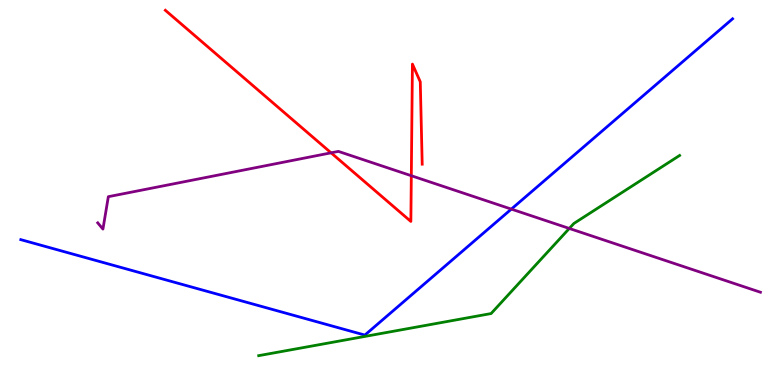[{'lines': ['blue', 'red'], 'intersections': []}, {'lines': ['green', 'red'], 'intersections': []}, {'lines': ['purple', 'red'], 'intersections': [{'x': 4.27, 'y': 6.03}, {'x': 5.31, 'y': 5.44}]}, {'lines': ['blue', 'green'], 'intersections': []}, {'lines': ['blue', 'purple'], 'intersections': [{'x': 6.6, 'y': 4.57}]}, {'lines': ['green', 'purple'], 'intersections': [{'x': 7.35, 'y': 4.07}]}]